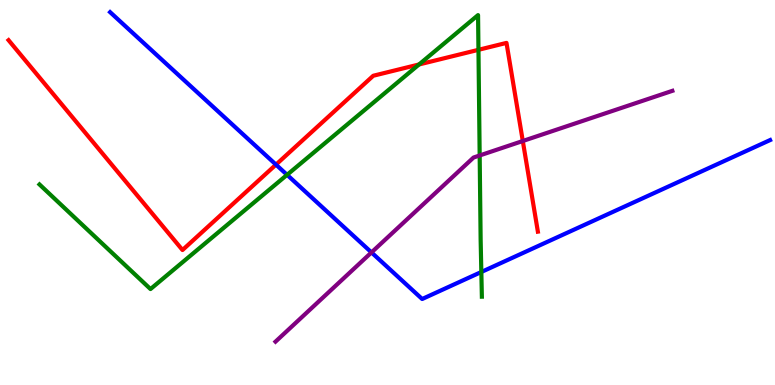[{'lines': ['blue', 'red'], 'intersections': [{'x': 3.56, 'y': 5.72}]}, {'lines': ['green', 'red'], 'intersections': [{'x': 5.41, 'y': 8.33}, {'x': 6.17, 'y': 8.71}]}, {'lines': ['purple', 'red'], 'intersections': [{'x': 6.75, 'y': 6.34}]}, {'lines': ['blue', 'green'], 'intersections': [{'x': 3.7, 'y': 5.46}, {'x': 6.21, 'y': 2.94}]}, {'lines': ['blue', 'purple'], 'intersections': [{'x': 4.79, 'y': 3.44}]}, {'lines': ['green', 'purple'], 'intersections': [{'x': 6.19, 'y': 5.96}]}]